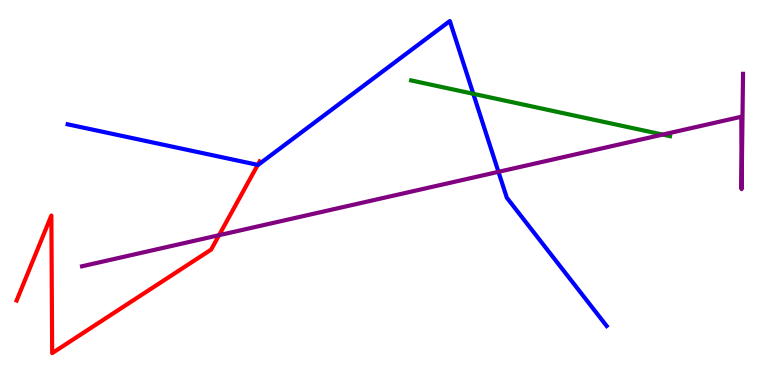[{'lines': ['blue', 'red'], 'intersections': [{'x': 3.33, 'y': 5.72}]}, {'lines': ['green', 'red'], 'intersections': []}, {'lines': ['purple', 'red'], 'intersections': [{'x': 2.83, 'y': 3.89}]}, {'lines': ['blue', 'green'], 'intersections': [{'x': 6.11, 'y': 7.56}]}, {'lines': ['blue', 'purple'], 'intersections': [{'x': 6.43, 'y': 5.54}]}, {'lines': ['green', 'purple'], 'intersections': [{'x': 8.55, 'y': 6.5}]}]